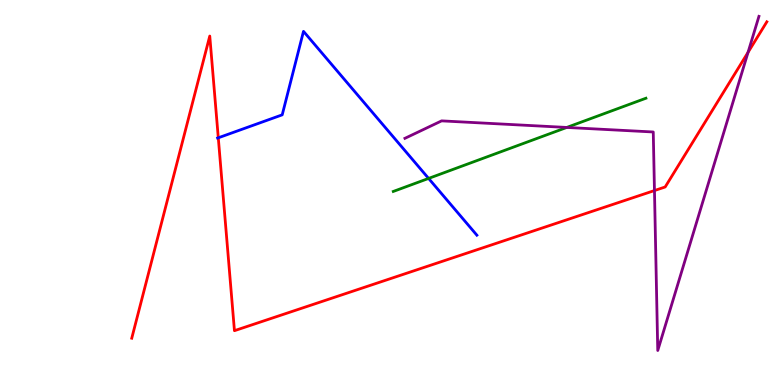[{'lines': ['blue', 'red'], 'intersections': [{'x': 2.82, 'y': 6.42}]}, {'lines': ['green', 'red'], 'intersections': []}, {'lines': ['purple', 'red'], 'intersections': [{'x': 8.44, 'y': 5.05}, {'x': 9.65, 'y': 8.64}]}, {'lines': ['blue', 'green'], 'intersections': [{'x': 5.53, 'y': 5.37}]}, {'lines': ['blue', 'purple'], 'intersections': []}, {'lines': ['green', 'purple'], 'intersections': [{'x': 7.31, 'y': 6.69}]}]